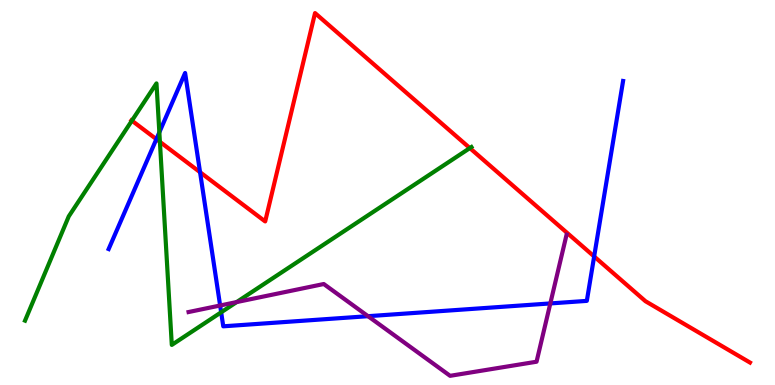[{'lines': ['blue', 'red'], 'intersections': [{'x': 2.02, 'y': 6.39}, {'x': 2.58, 'y': 5.53}, {'x': 7.67, 'y': 3.34}]}, {'lines': ['green', 'red'], 'intersections': [{'x': 1.7, 'y': 6.87}, {'x': 2.06, 'y': 6.32}, {'x': 6.06, 'y': 6.15}]}, {'lines': ['purple', 'red'], 'intersections': []}, {'lines': ['blue', 'green'], 'intersections': [{'x': 2.06, 'y': 6.56}, {'x': 2.85, 'y': 1.89}]}, {'lines': ['blue', 'purple'], 'intersections': [{'x': 2.84, 'y': 2.06}, {'x': 4.75, 'y': 1.79}, {'x': 7.1, 'y': 2.12}]}, {'lines': ['green', 'purple'], 'intersections': [{'x': 3.05, 'y': 2.15}]}]